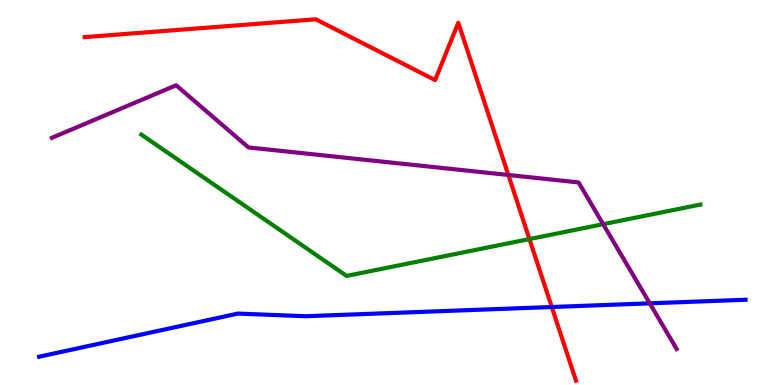[{'lines': ['blue', 'red'], 'intersections': [{'x': 7.12, 'y': 2.03}]}, {'lines': ['green', 'red'], 'intersections': [{'x': 6.83, 'y': 3.79}]}, {'lines': ['purple', 'red'], 'intersections': [{'x': 6.56, 'y': 5.46}]}, {'lines': ['blue', 'green'], 'intersections': []}, {'lines': ['blue', 'purple'], 'intersections': [{'x': 8.38, 'y': 2.12}]}, {'lines': ['green', 'purple'], 'intersections': [{'x': 7.78, 'y': 4.18}]}]